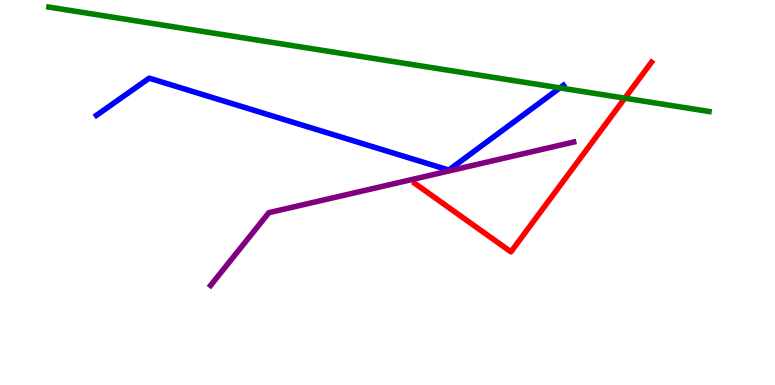[{'lines': ['blue', 'red'], 'intersections': []}, {'lines': ['green', 'red'], 'intersections': [{'x': 8.06, 'y': 7.45}]}, {'lines': ['purple', 'red'], 'intersections': []}, {'lines': ['blue', 'green'], 'intersections': [{'x': 7.22, 'y': 7.72}]}, {'lines': ['blue', 'purple'], 'intersections': []}, {'lines': ['green', 'purple'], 'intersections': []}]